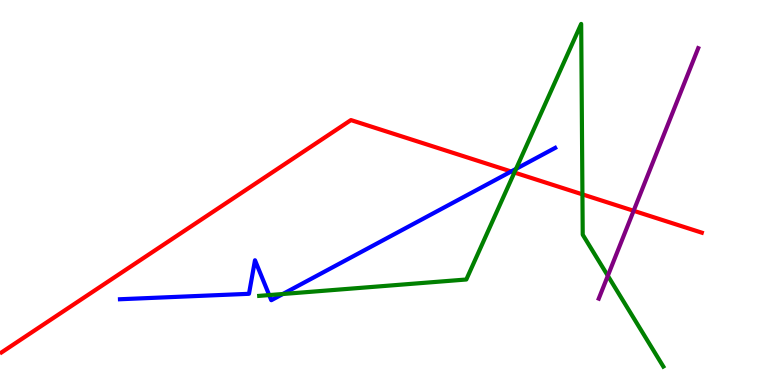[{'lines': ['blue', 'red'], 'intersections': [{'x': 6.6, 'y': 5.55}]}, {'lines': ['green', 'red'], 'intersections': [{'x': 6.64, 'y': 5.52}, {'x': 7.52, 'y': 4.95}]}, {'lines': ['purple', 'red'], 'intersections': [{'x': 8.18, 'y': 4.52}]}, {'lines': ['blue', 'green'], 'intersections': [{'x': 3.47, 'y': 2.34}, {'x': 3.65, 'y': 2.36}, {'x': 6.66, 'y': 5.61}]}, {'lines': ['blue', 'purple'], 'intersections': []}, {'lines': ['green', 'purple'], 'intersections': [{'x': 7.84, 'y': 2.84}]}]